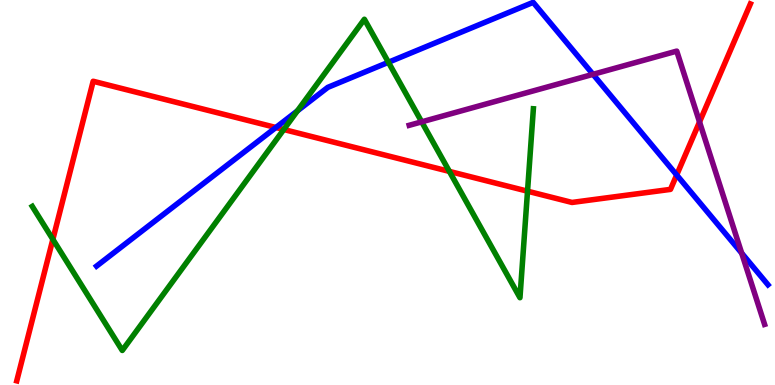[{'lines': ['blue', 'red'], 'intersections': [{'x': 3.56, 'y': 6.69}, {'x': 8.73, 'y': 5.46}]}, {'lines': ['green', 'red'], 'intersections': [{'x': 0.682, 'y': 3.78}, {'x': 3.66, 'y': 6.64}, {'x': 5.8, 'y': 5.55}, {'x': 6.81, 'y': 5.03}]}, {'lines': ['purple', 'red'], 'intersections': [{'x': 9.03, 'y': 6.83}]}, {'lines': ['blue', 'green'], 'intersections': [{'x': 3.84, 'y': 7.12}, {'x': 5.01, 'y': 8.38}]}, {'lines': ['blue', 'purple'], 'intersections': [{'x': 7.65, 'y': 8.07}, {'x': 9.57, 'y': 3.42}]}, {'lines': ['green', 'purple'], 'intersections': [{'x': 5.44, 'y': 6.84}]}]